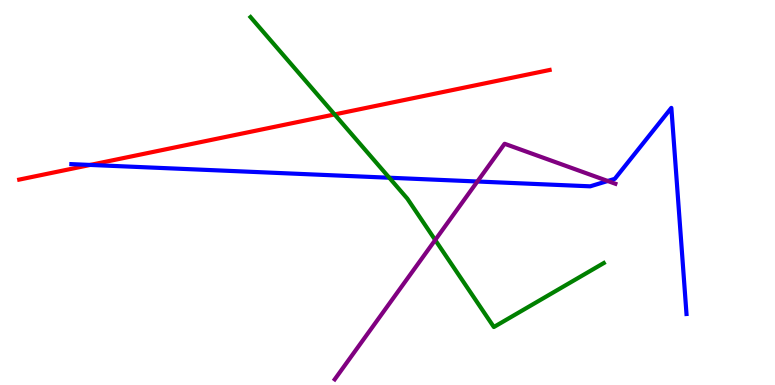[{'lines': ['blue', 'red'], 'intersections': [{'x': 1.16, 'y': 5.72}]}, {'lines': ['green', 'red'], 'intersections': [{'x': 4.32, 'y': 7.03}]}, {'lines': ['purple', 'red'], 'intersections': []}, {'lines': ['blue', 'green'], 'intersections': [{'x': 5.02, 'y': 5.38}]}, {'lines': ['blue', 'purple'], 'intersections': [{'x': 6.16, 'y': 5.29}, {'x': 7.84, 'y': 5.3}]}, {'lines': ['green', 'purple'], 'intersections': [{'x': 5.62, 'y': 3.77}]}]